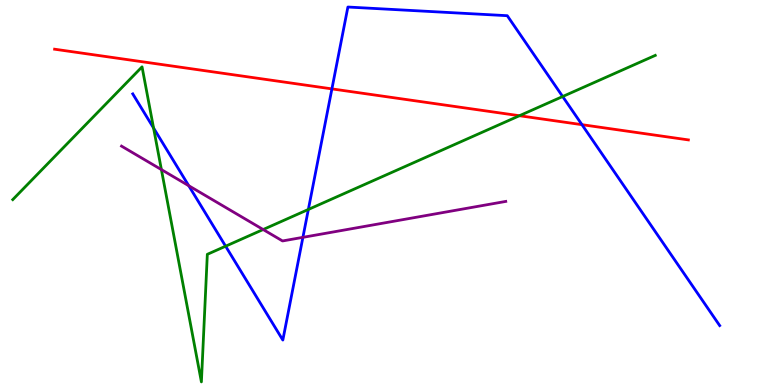[{'lines': ['blue', 'red'], 'intersections': [{'x': 4.28, 'y': 7.69}, {'x': 7.51, 'y': 6.76}]}, {'lines': ['green', 'red'], 'intersections': [{'x': 6.7, 'y': 6.99}]}, {'lines': ['purple', 'red'], 'intersections': []}, {'lines': ['blue', 'green'], 'intersections': [{'x': 1.98, 'y': 6.68}, {'x': 2.91, 'y': 3.61}, {'x': 3.98, 'y': 4.56}, {'x': 7.26, 'y': 7.49}]}, {'lines': ['blue', 'purple'], 'intersections': [{'x': 2.44, 'y': 5.18}, {'x': 3.91, 'y': 3.84}]}, {'lines': ['green', 'purple'], 'intersections': [{'x': 2.08, 'y': 5.59}, {'x': 3.4, 'y': 4.04}]}]